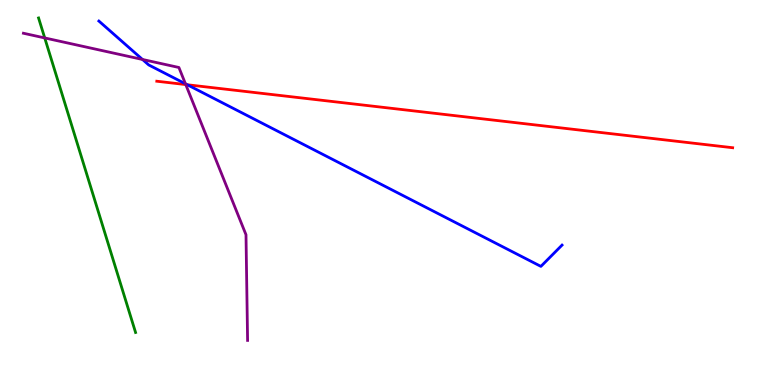[{'lines': ['blue', 'red'], 'intersections': [{'x': 2.42, 'y': 7.8}]}, {'lines': ['green', 'red'], 'intersections': []}, {'lines': ['purple', 'red'], 'intersections': [{'x': 2.4, 'y': 7.8}]}, {'lines': ['blue', 'green'], 'intersections': []}, {'lines': ['blue', 'purple'], 'intersections': [{'x': 1.84, 'y': 8.46}, {'x': 2.39, 'y': 7.82}]}, {'lines': ['green', 'purple'], 'intersections': [{'x': 0.577, 'y': 9.01}]}]